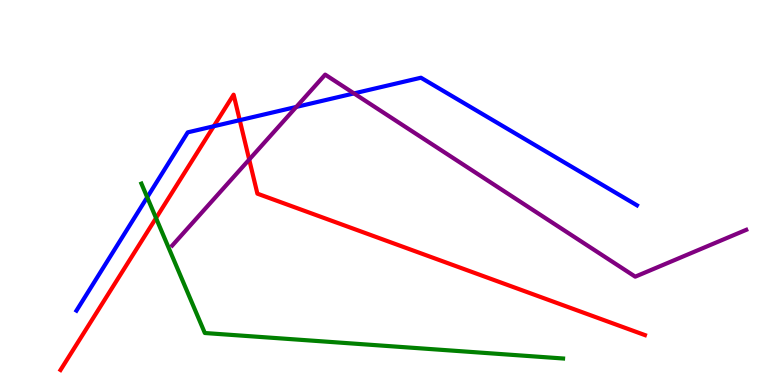[{'lines': ['blue', 'red'], 'intersections': [{'x': 2.76, 'y': 6.72}, {'x': 3.09, 'y': 6.88}]}, {'lines': ['green', 'red'], 'intersections': [{'x': 2.01, 'y': 4.34}]}, {'lines': ['purple', 'red'], 'intersections': [{'x': 3.22, 'y': 5.86}]}, {'lines': ['blue', 'green'], 'intersections': [{'x': 1.9, 'y': 4.88}]}, {'lines': ['blue', 'purple'], 'intersections': [{'x': 3.82, 'y': 7.22}, {'x': 4.57, 'y': 7.57}]}, {'lines': ['green', 'purple'], 'intersections': []}]